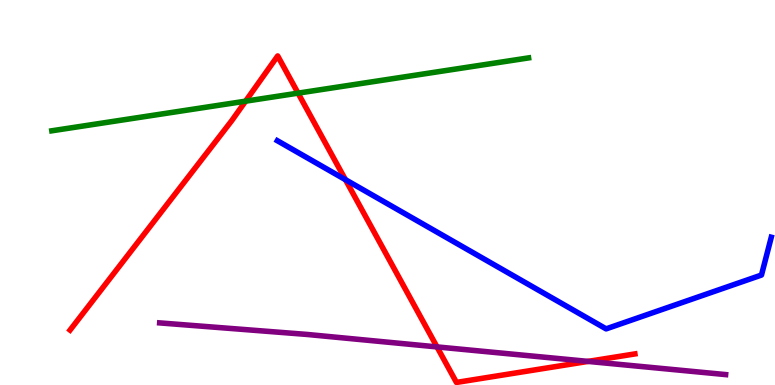[{'lines': ['blue', 'red'], 'intersections': [{'x': 4.46, 'y': 5.33}]}, {'lines': ['green', 'red'], 'intersections': [{'x': 3.17, 'y': 7.37}, {'x': 3.85, 'y': 7.58}]}, {'lines': ['purple', 'red'], 'intersections': [{'x': 5.64, 'y': 0.989}, {'x': 7.59, 'y': 0.613}]}, {'lines': ['blue', 'green'], 'intersections': []}, {'lines': ['blue', 'purple'], 'intersections': []}, {'lines': ['green', 'purple'], 'intersections': []}]